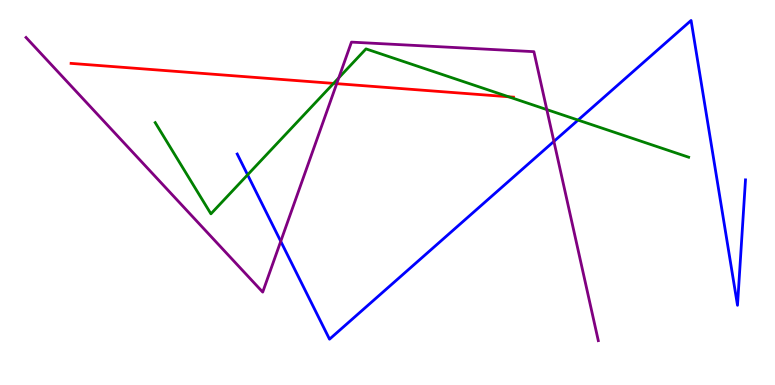[{'lines': ['blue', 'red'], 'intersections': []}, {'lines': ['green', 'red'], 'intersections': [{'x': 4.3, 'y': 7.83}, {'x': 6.56, 'y': 7.49}]}, {'lines': ['purple', 'red'], 'intersections': [{'x': 4.34, 'y': 7.83}]}, {'lines': ['blue', 'green'], 'intersections': [{'x': 3.19, 'y': 5.46}, {'x': 7.46, 'y': 6.88}]}, {'lines': ['blue', 'purple'], 'intersections': [{'x': 3.62, 'y': 3.73}, {'x': 7.15, 'y': 6.33}]}, {'lines': ['green', 'purple'], 'intersections': [{'x': 4.37, 'y': 7.98}, {'x': 7.06, 'y': 7.15}]}]